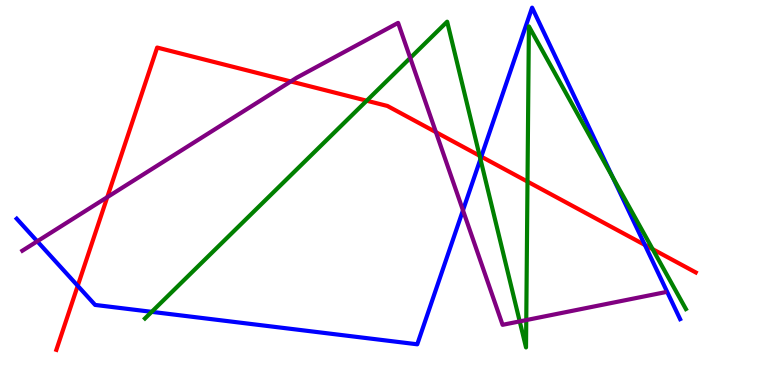[{'lines': ['blue', 'red'], 'intersections': [{'x': 1.0, 'y': 2.58}, {'x': 6.21, 'y': 5.93}, {'x': 8.32, 'y': 3.64}]}, {'lines': ['green', 'red'], 'intersections': [{'x': 4.73, 'y': 7.38}, {'x': 6.19, 'y': 5.95}, {'x': 6.81, 'y': 5.28}, {'x': 8.42, 'y': 3.53}]}, {'lines': ['purple', 'red'], 'intersections': [{'x': 1.38, 'y': 4.88}, {'x': 3.75, 'y': 7.88}, {'x': 5.62, 'y': 6.57}]}, {'lines': ['blue', 'green'], 'intersections': [{'x': 1.96, 'y': 1.9}, {'x': 6.2, 'y': 5.87}, {'x': 7.91, 'y': 5.4}]}, {'lines': ['blue', 'purple'], 'intersections': [{'x': 0.481, 'y': 3.73}, {'x': 5.97, 'y': 4.54}]}, {'lines': ['green', 'purple'], 'intersections': [{'x': 5.29, 'y': 8.49}, {'x': 6.71, 'y': 1.65}, {'x': 6.79, 'y': 1.69}]}]